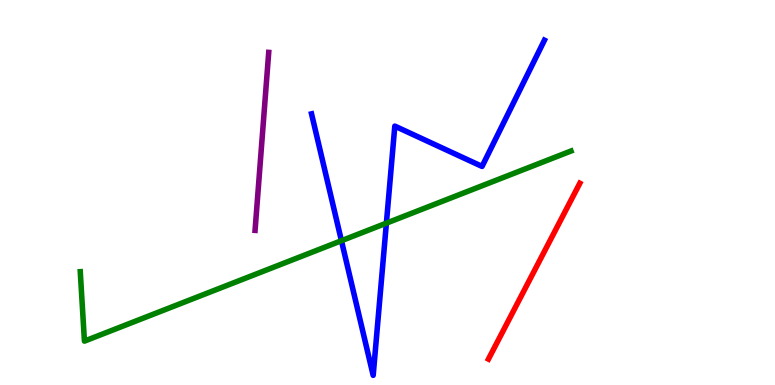[{'lines': ['blue', 'red'], 'intersections': []}, {'lines': ['green', 'red'], 'intersections': []}, {'lines': ['purple', 'red'], 'intersections': []}, {'lines': ['blue', 'green'], 'intersections': [{'x': 4.41, 'y': 3.75}, {'x': 4.99, 'y': 4.2}]}, {'lines': ['blue', 'purple'], 'intersections': []}, {'lines': ['green', 'purple'], 'intersections': []}]